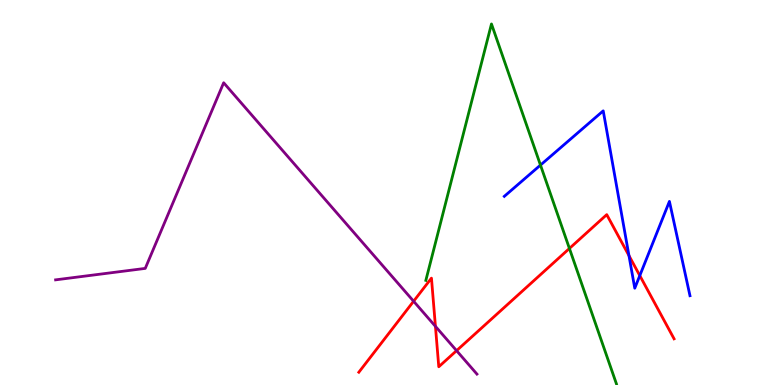[{'lines': ['blue', 'red'], 'intersections': [{'x': 8.12, 'y': 3.36}, {'x': 8.26, 'y': 2.84}]}, {'lines': ['green', 'red'], 'intersections': [{'x': 7.35, 'y': 3.55}]}, {'lines': ['purple', 'red'], 'intersections': [{'x': 5.34, 'y': 2.18}, {'x': 5.62, 'y': 1.52}, {'x': 5.89, 'y': 0.892}]}, {'lines': ['blue', 'green'], 'intersections': [{'x': 6.97, 'y': 5.71}]}, {'lines': ['blue', 'purple'], 'intersections': []}, {'lines': ['green', 'purple'], 'intersections': []}]